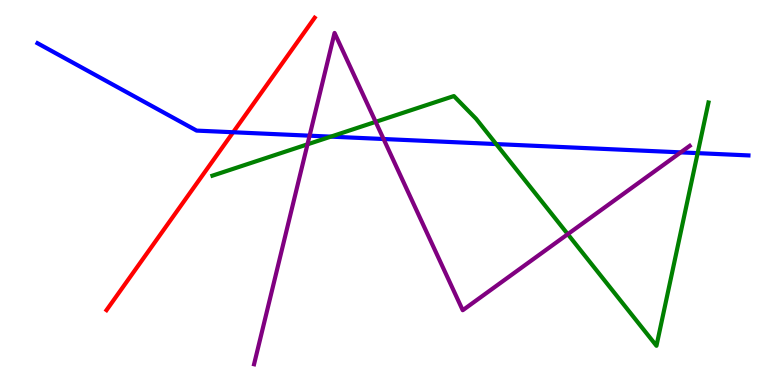[{'lines': ['blue', 'red'], 'intersections': [{'x': 3.01, 'y': 6.56}]}, {'lines': ['green', 'red'], 'intersections': []}, {'lines': ['purple', 'red'], 'intersections': []}, {'lines': ['blue', 'green'], 'intersections': [{'x': 4.27, 'y': 6.45}, {'x': 6.4, 'y': 6.26}, {'x': 9.0, 'y': 6.02}]}, {'lines': ['blue', 'purple'], 'intersections': [{'x': 3.99, 'y': 6.48}, {'x': 4.95, 'y': 6.39}, {'x': 8.78, 'y': 6.04}]}, {'lines': ['green', 'purple'], 'intersections': [{'x': 3.97, 'y': 6.25}, {'x': 4.85, 'y': 6.83}, {'x': 7.33, 'y': 3.92}]}]